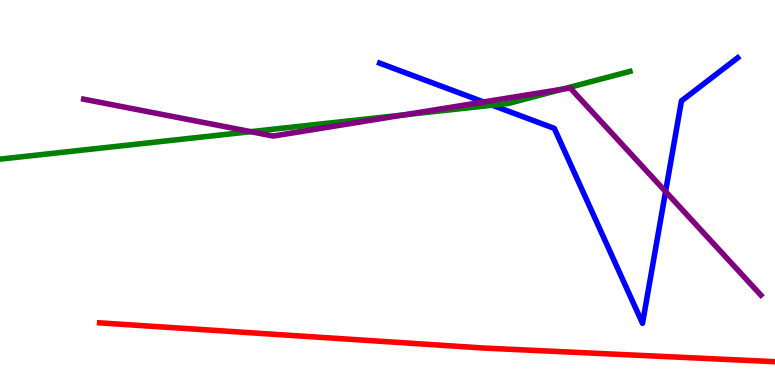[{'lines': ['blue', 'red'], 'intersections': []}, {'lines': ['green', 'red'], 'intersections': []}, {'lines': ['purple', 'red'], 'intersections': []}, {'lines': ['blue', 'green'], 'intersections': [{'x': 6.35, 'y': 7.27}]}, {'lines': ['blue', 'purple'], 'intersections': [{'x': 6.24, 'y': 7.35}, {'x': 8.59, 'y': 5.02}]}, {'lines': ['green', 'purple'], 'intersections': [{'x': 3.24, 'y': 6.58}, {'x': 5.21, 'y': 7.02}, {'x': 7.26, 'y': 7.68}]}]